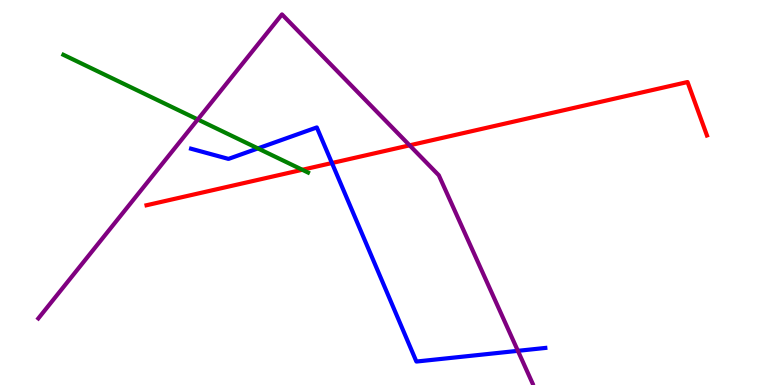[{'lines': ['blue', 'red'], 'intersections': [{'x': 4.28, 'y': 5.77}]}, {'lines': ['green', 'red'], 'intersections': [{'x': 3.9, 'y': 5.59}]}, {'lines': ['purple', 'red'], 'intersections': [{'x': 5.29, 'y': 6.23}]}, {'lines': ['blue', 'green'], 'intersections': [{'x': 3.33, 'y': 6.15}]}, {'lines': ['blue', 'purple'], 'intersections': [{'x': 6.68, 'y': 0.887}]}, {'lines': ['green', 'purple'], 'intersections': [{'x': 2.55, 'y': 6.9}]}]